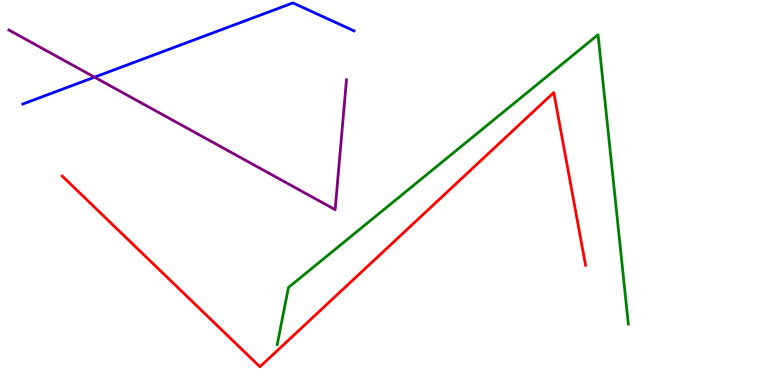[{'lines': ['blue', 'red'], 'intersections': []}, {'lines': ['green', 'red'], 'intersections': []}, {'lines': ['purple', 'red'], 'intersections': []}, {'lines': ['blue', 'green'], 'intersections': []}, {'lines': ['blue', 'purple'], 'intersections': [{'x': 1.22, 'y': 8.0}]}, {'lines': ['green', 'purple'], 'intersections': []}]